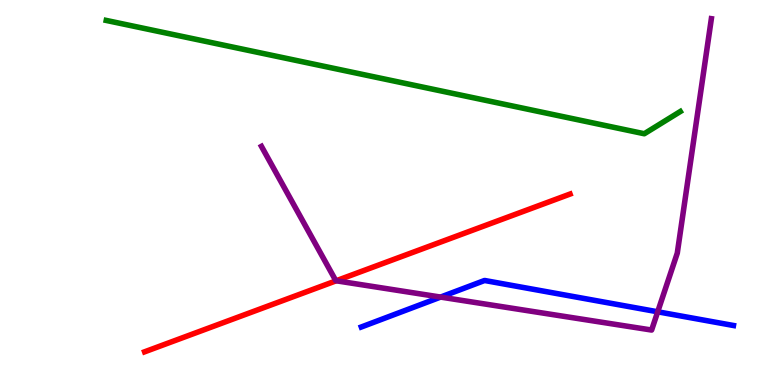[{'lines': ['blue', 'red'], 'intersections': []}, {'lines': ['green', 'red'], 'intersections': []}, {'lines': ['purple', 'red'], 'intersections': [{'x': 4.34, 'y': 2.71}]}, {'lines': ['blue', 'green'], 'intersections': []}, {'lines': ['blue', 'purple'], 'intersections': [{'x': 5.69, 'y': 2.28}, {'x': 8.49, 'y': 1.9}]}, {'lines': ['green', 'purple'], 'intersections': []}]